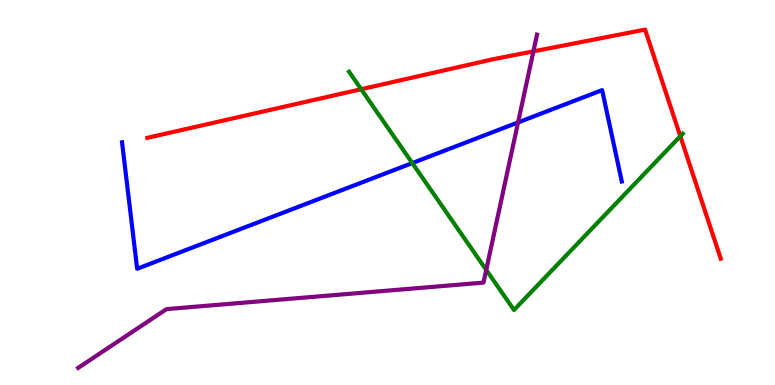[{'lines': ['blue', 'red'], 'intersections': []}, {'lines': ['green', 'red'], 'intersections': [{'x': 4.66, 'y': 7.68}, {'x': 8.78, 'y': 6.46}]}, {'lines': ['purple', 'red'], 'intersections': [{'x': 6.88, 'y': 8.67}]}, {'lines': ['blue', 'green'], 'intersections': [{'x': 5.32, 'y': 5.76}]}, {'lines': ['blue', 'purple'], 'intersections': [{'x': 6.68, 'y': 6.82}]}, {'lines': ['green', 'purple'], 'intersections': [{'x': 6.27, 'y': 2.99}]}]